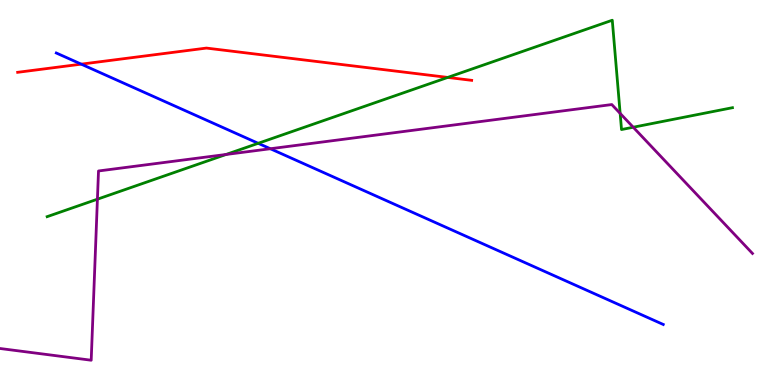[{'lines': ['blue', 'red'], 'intersections': [{'x': 1.05, 'y': 8.33}]}, {'lines': ['green', 'red'], 'intersections': [{'x': 5.78, 'y': 7.99}]}, {'lines': ['purple', 'red'], 'intersections': []}, {'lines': ['blue', 'green'], 'intersections': [{'x': 3.33, 'y': 6.28}]}, {'lines': ['blue', 'purple'], 'intersections': [{'x': 3.49, 'y': 6.14}]}, {'lines': ['green', 'purple'], 'intersections': [{'x': 1.26, 'y': 4.83}, {'x': 2.92, 'y': 5.99}, {'x': 8.0, 'y': 7.05}, {'x': 8.17, 'y': 6.7}]}]